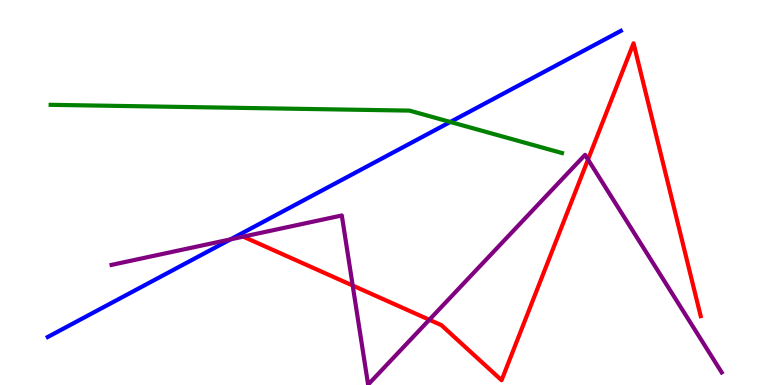[{'lines': ['blue', 'red'], 'intersections': []}, {'lines': ['green', 'red'], 'intersections': []}, {'lines': ['purple', 'red'], 'intersections': [{'x': 3.14, 'y': 3.85}, {'x': 4.55, 'y': 2.58}, {'x': 5.54, 'y': 1.69}, {'x': 7.59, 'y': 5.86}]}, {'lines': ['blue', 'green'], 'intersections': [{'x': 5.81, 'y': 6.83}]}, {'lines': ['blue', 'purple'], 'intersections': [{'x': 2.97, 'y': 3.78}]}, {'lines': ['green', 'purple'], 'intersections': []}]